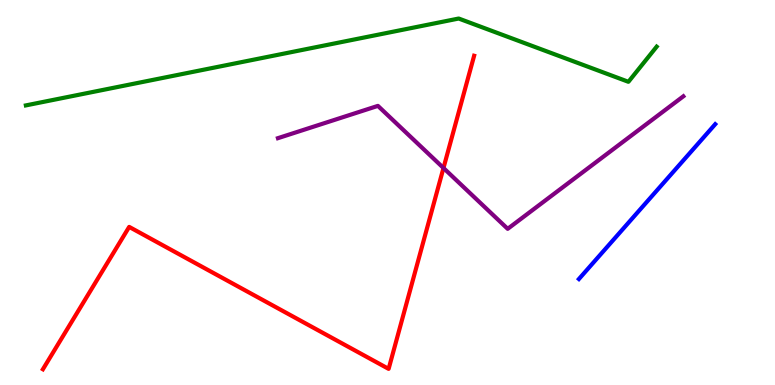[{'lines': ['blue', 'red'], 'intersections': []}, {'lines': ['green', 'red'], 'intersections': []}, {'lines': ['purple', 'red'], 'intersections': [{'x': 5.72, 'y': 5.64}]}, {'lines': ['blue', 'green'], 'intersections': []}, {'lines': ['blue', 'purple'], 'intersections': []}, {'lines': ['green', 'purple'], 'intersections': []}]